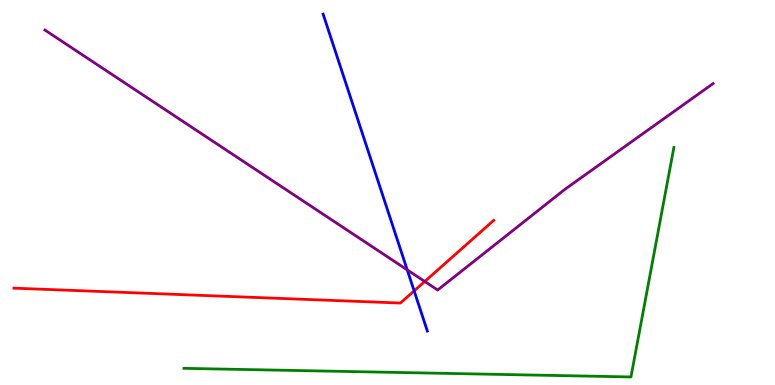[{'lines': ['blue', 'red'], 'intersections': [{'x': 5.34, 'y': 2.44}]}, {'lines': ['green', 'red'], 'intersections': []}, {'lines': ['purple', 'red'], 'intersections': [{'x': 5.48, 'y': 2.69}]}, {'lines': ['blue', 'green'], 'intersections': []}, {'lines': ['blue', 'purple'], 'intersections': [{'x': 5.25, 'y': 2.99}]}, {'lines': ['green', 'purple'], 'intersections': []}]